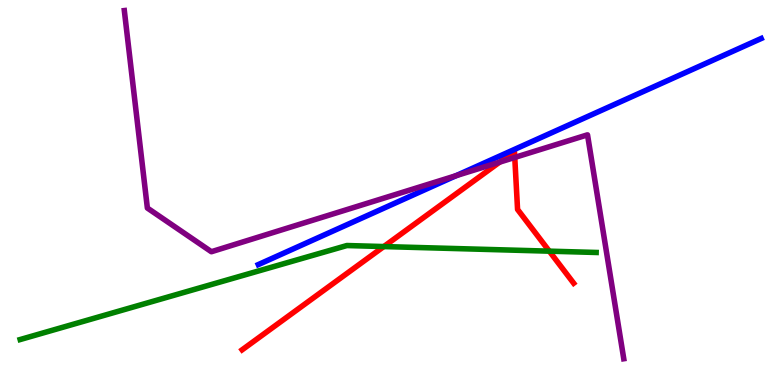[{'lines': ['blue', 'red'], 'intersections': []}, {'lines': ['green', 'red'], 'intersections': [{'x': 4.95, 'y': 3.6}, {'x': 7.09, 'y': 3.48}]}, {'lines': ['purple', 'red'], 'intersections': [{'x': 6.45, 'y': 5.79}, {'x': 6.64, 'y': 5.91}]}, {'lines': ['blue', 'green'], 'intersections': []}, {'lines': ['blue', 'purple'], 'intersections': [{'x': 5.89, 'y': 5.44}]}, {'lines': ['green', 'purple'], 'intersections': []}]